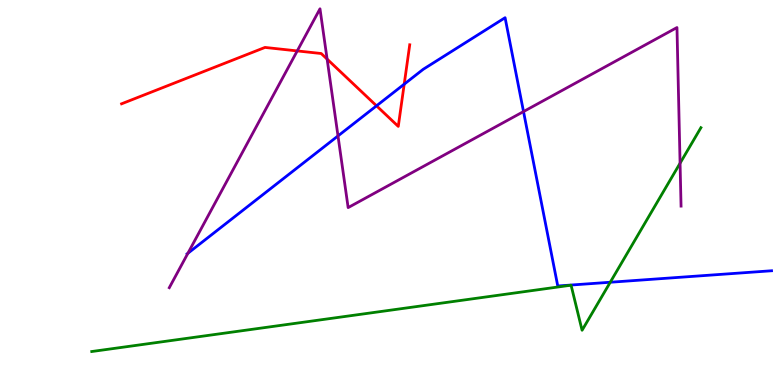[{'lines': ['blue', 'red'], 'intersections': [{'x': 4.86, 'y': 7.25}, {'x': 5.22, 'y': 7.81}]}, {'lines': ['green', 'red'], 'intersections': []}, {'lines': ['purple', 'red'], 'intersections': [{'x': 3.84, 'y': 8.68}, {'x': 4.22, 'y': 8.46}]}, {'lines': ['blue', 'green'], 'intersections': [{'x': 7.87, 'y': 2.67}]}, {'lines': ['blue', 'purple'], 'intersections': [{'x': 2.42, 'y': 3.42}, {'x': 4.36, 'y': 6.47}, {'x': 6.76, 'y': 7.1}]}, {'lines': ['green', 'purple'], 'intersections': [{'x': 8.78, 'y': 5.76}]}]